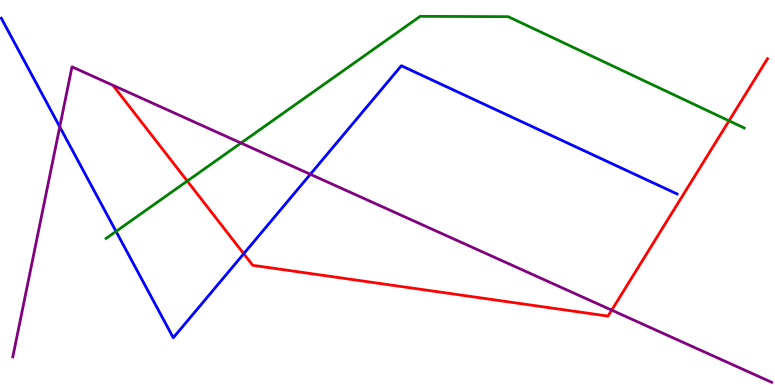[{'lines': ['blue', 'red'], 'intersections': [{'x': 3.14, 'y': 3.41}]}, {'lines': ['green', 'red'], 'intersections': [{'x': 2.42, 'y': 5.3}, {'x': 9.41, 'y': 6.86}]}, {'lines': ['purple', 'red'], 'intersections': [{'x': 7.89, 'y': 1.94}]}, {'lines': ['blue', 'green'], 'intersections': [{'x': 1.5, 'y': 3.99}]}, {'lines': ['blue', 'purple'], 'intersections': [{'x': 0.771, 'y': 6.71}, {'x': 4.0, 'y': 5.47}]}, {'lines': ['green', 'purple'], 'intersections': [{'x': 3.11, 'y': 6.28}]}]